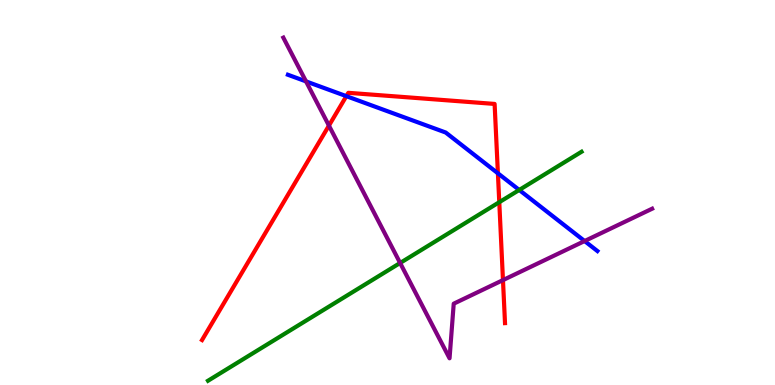[{'lines': ['blue', 'red'], 'intersections': [{'x': 4.47, 'y': 7.5}, {'x': 6.42, 'y': 5.5}]}, {'lines': ['green', 'red'], 'intersections': [{'x': 6.44, 'y': 4.75}]}, {'lines': ['purple', 'red'], 'intersections': [{'x': 4.24, 'y': 6.74}, {'x': 6.49, 'y': 2.72}]}, {'lines': ['blue', 'green'], 'intersections': [{'x': 6.7, 'y': 5.07}]}, {'lines': ['blue', 'purple'], 'intersections': [{'x': 3.95, 'y': 7.89}, {'x': 7.54, 'y': 3.74}]}, {'lines': ['green', 'purple'], 'intersections': [{'x': 5.16, 'y': 3.17}]}]